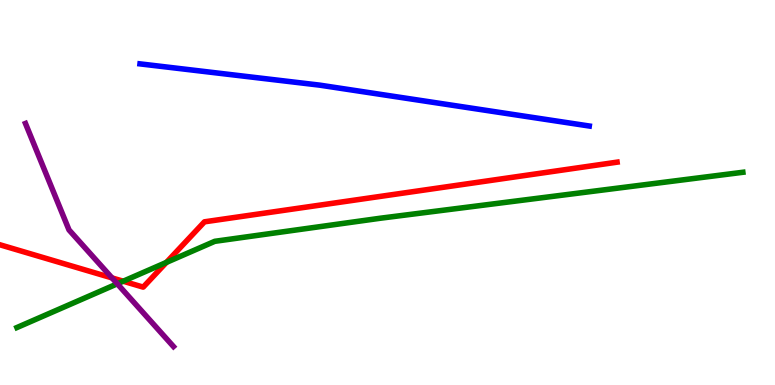[{'lines': ['blue', 'red'], 'intersections': []}, {'lines': ['green', 'red'], 'intersections': [{'x': 1.59, 'y': 2.7}, {'x': 2.15, 'y': 3.18}]}, {'lines': ['purple', 'red'], 'intersections': [{'x': 1.45, 'y': 2.78}]}, {'lines': ['blue', 'green'], 'intersections': []}, {'lines': ['blue', 'purple'], 'intersections': []}, {'lines': ['green', 'purple'], 'intersections': [{'x': 1.51, 'y': 2.63}]}]